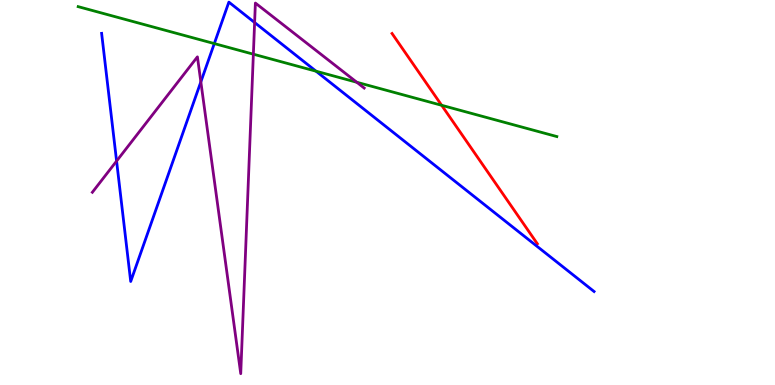[{'lines': ['blue', 'red'], 'intersections': []}, {'lines': ['green', 'red'], 'intersections': [{'x': 5.7, 'y': 7.27}]}, {'lines': ['purple', 'red'], 'intersections': []}, {'lines': ['blue', 'green'], 'intersections': [{'x': 2.77, 'y': 8.87}, {'x': 4.08, 'y': 8.15}]}, {'lines': ['blue', 'purple'], 'intersections': [{'x': 1.5, 'y': 5.82}, {'x': 2.59, 'y': 7.87}, {'x': 3.29, 'y': 9.42}]}, {'lines': ['green', 'purple'], 'intersections': [{'x': 3.27, 'y': 8.59}, {'x': 4.6, 'y': 7.86}]}]